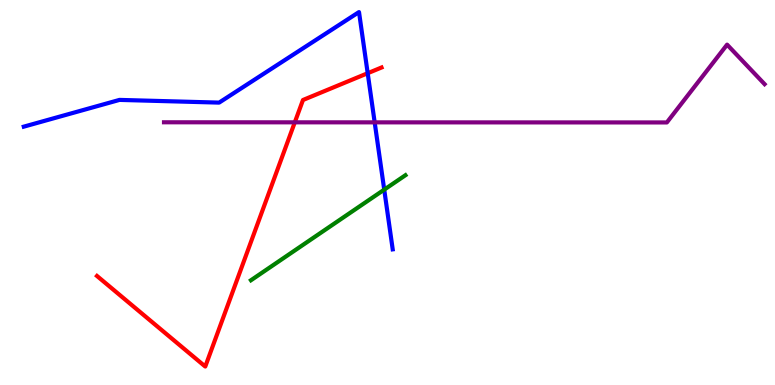[{'lines': ['blue', 'red'], 'intersections': [{'x': 4.74, 'y': 8.1}]}, {'lines': ['green', 'red'], 'intersections': []}, {'lines': ['purple', 'red'], 'intersections': [{'x': 3.8, 'y': 6.82}]}, {'lines': ['blue', 'green'], 'intersections': [{'x': 4.96, 'y': 5.07}]}, {'lines': ['blue', 'purple'], 'intersections': [{'x': 4.83, 'y': 6.82}]}, {'lines': ['green', 'purple'], 'intersections': []}]